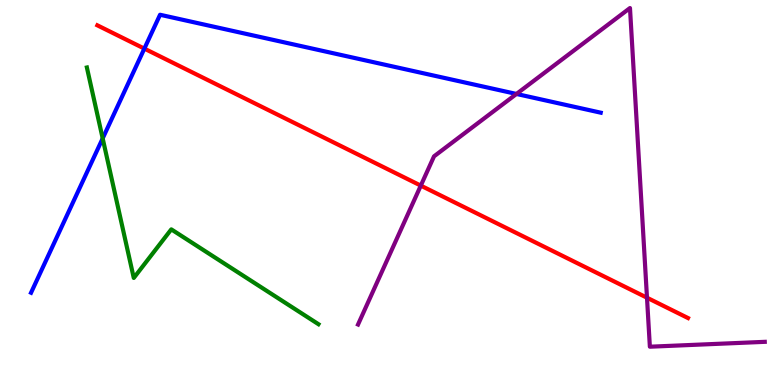[{'lines': ['blue', 'red'], 'intersections': [{'x': 1.86, 'y': 8.74}]}, {'lines': ['green', 'red'], 'intersections': []}, {'lines': ['purple', 'red'], 'intersections': [{'x': 5.43, 'y': 5.18}, {'x': 8.35, 'y': 2.27}]}, {'lines': ['blue', 'green'], 'intersections': [{'x': 1.32, 'y': 6.41}]}, {'lines': ['blue', 'purple'], 'intersections': [{'x': 6.66, 'y': 7.56}]}, {'lines': ['green', 'purple'], 'intersections': []}]